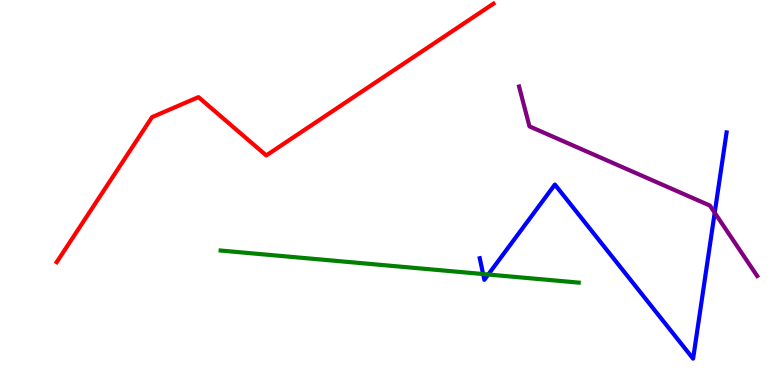[{'lines': ['blue', 'red'], 'intersections': []}, {'lines': ['green', 'red'], 'intersections': []}, {'lines': ['purple', 'red'], 'intersections': []}, {'lines': ['blue', 'green'], 'intersections': [{'x': 6.23, 'y': 2.88}, {'x': 6.3, 'y': 2.87}]}, {'lines': ['blue', 'purple'], 'intersections': [{'x': 9.22, 'y': 4.47}]}, {'lines': ['green', 'purple'], 'intersections': []}]